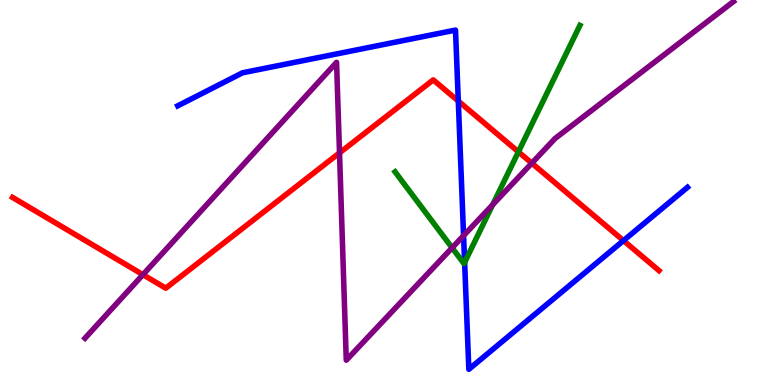[{'lines': ['blue', 'red'], 'intersections': [{'x': 5.91, 'y': 7.38}, {'x': 8.04, 'y': 3.75}]}, {'lines': ['green', 'red'], 'intersections': [{'x': 6.69, 'y': 6.06}]}, {'lines': ['purple', 'red'], 'intersections': [{'x': 1.84, 'y': 2.87}, {'x': 4.38, 'y': 6.03}, {'x': 6.86, 'y': 5.76}]}, {'lines': ['blue', 'green'], 'intersections': [{'x': 6.0, 'y': 3.18}]}, {'lines': ['blue', 'purple'], 'intersections': [{'x': 5.98, 'y': 3.88}]}, {'lines': ['green', 'purple'], 'intersections': [{'x': 5.83, 'y': 3.56}, {'x': 6.36, 'y': 4.68}]}]